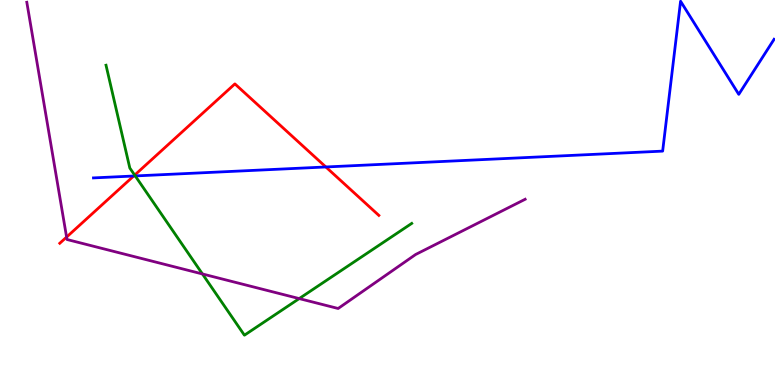[{'lines': ['blue', 'red'], 'intersections': [{'x': 1.72, 'y': 5.43}, {'x': 4.2, 'y': 5.66}]}, {'lines': ['green', 'red'], 'intersections': [{'x': 1.74, 'y': 5.45}]}, {'lines': ['purple', 'red'], 'intersections': [{'x': 0.859, 'y': 3.84}]}, {'lines': ['blue', 'green'], 'intersections': [{'x': 1.75, 'y': 5.43}]}, {'lines': ['blue', 'purple'], 'intersections': []}, {'lines': ['green', 'purple'], 'intersections': [{'x': 2.61, 'y': 2.88}, {'x': 3.86, 'y': 2.24}]}]